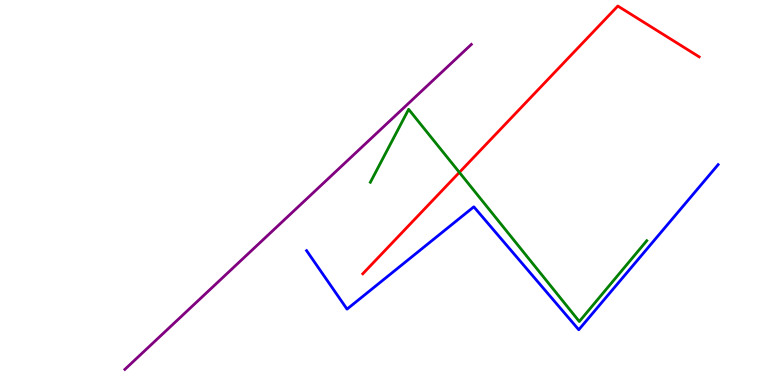[{'lines': ['blue', 'red'], 'intersections': []}, {'lines': ['green', 'red'], 'intersections': [{'x': 5.93, 'y': 5.52}]}, {'lines': ['purple', 'red'], 'intersections': []}, {'lines': ['blue', 'green'], 'intersections': []}, {'lines': ['blue', 'purple'], 'intersections': []}, {'lines': ['green', 'purple'], 'intersections': []}]